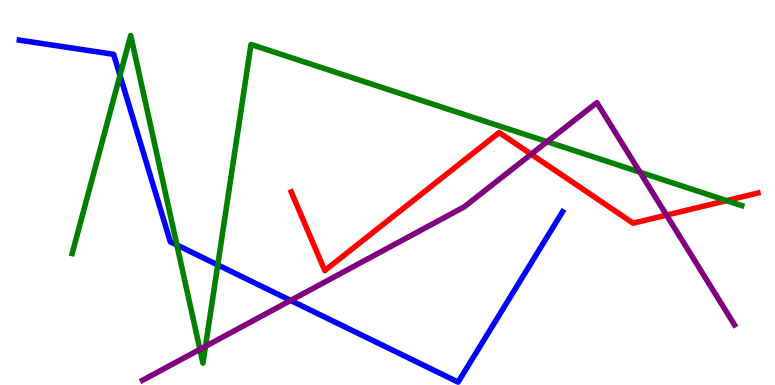[{'lines': ['blue', 'red'], 'intersections': []}, {'lines': ['green', 'red'], 'intersections': [{'x': 9.37, 'y': 4.79}]}, {'lines': ['purple', 'red'], 'intersections': [{'x': 6.85, 'y': 5.99}, {'x': 8.6, 'y': 4.41}]}, {'lines': ['blue', 'green'], 'intersections': [{'x': 1.55, 'y': 8.04}, {'x': 2.28, 'y': 3.64}, {'x': 2.81, 'y': 3.12}]}, {'lines': ['blue', 'purple'], 'intersections': [{'x': 3.75, 'y': 2.2}]}, {'lines': ['green', 'purple'], 'intersections': [{'x': 2.58, 'y': 0.926}, {'x': 2.65, 'y': 1.0}, {'x': 7.06, 'y': 6.32}, {'x': 8.26, 'y': 5.53}]}]